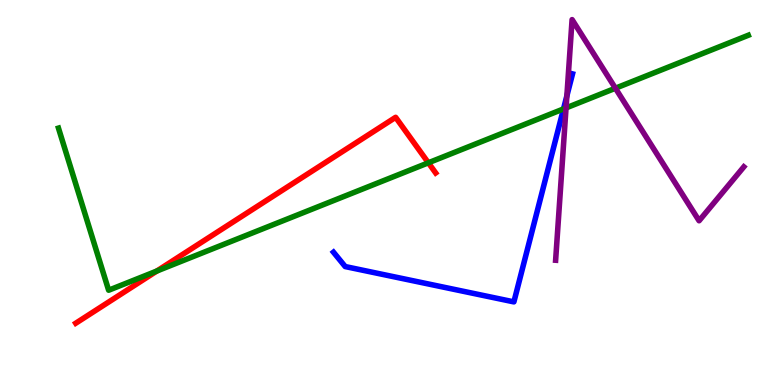[{'lines': ['blue', 'red'], 'intersections': []}, {'lines': ['green', 'red'], 'intersections': [{'x': 2.02, 'y': 2.96}, {'x': 5.53, 'y': 5.77}]}, {'lines': ['purple', 'red'], 'intersections': []}, {'lines': ['blue', 'green'], 'intersections': [{'x': 7.27, 'y': 7.17}]}, {'lines': ['blue', 'purple'], 'intersections': [{'x': 7.31, 'y': 7.51}]}, {'lines': ['green', 'purple'], 'intersections': [{'x': 7.3, 'y': 7.2}, {'x': 7.94, 'y': 7.71}]}]